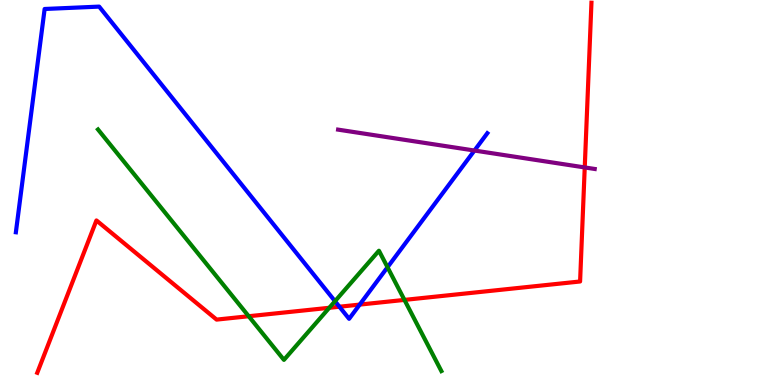[{'lines': ['blue', 'red'], 'intersections': [{'x': 4.38, 'y': 2.03}, {'x': 4.64, 'y': 2.09}]}, {'lines': ['green', 'red'], 'intersections': [{'x': 3.21, 'y': 1.79}, {'x': 4.25, 'y': 2.01}, {'x': 5.22, 'y': 2.21}]}, {'lines': ['purple', 'red'], 'intersections': [{'x': 7.54, 'y': 5.65}]}, {'lines': ['blue', 'green'], 'intersections': [{'x': 4.32, 'y': 2.18}, {'x': 5.0, 'y': 3.06}]}, {'lines': ['blue', 'purple'], 'intersections': [{'x': 6.12, 'y': 6.09}]}, {'lines': ['green', 'purple'], 'intersections': []}]